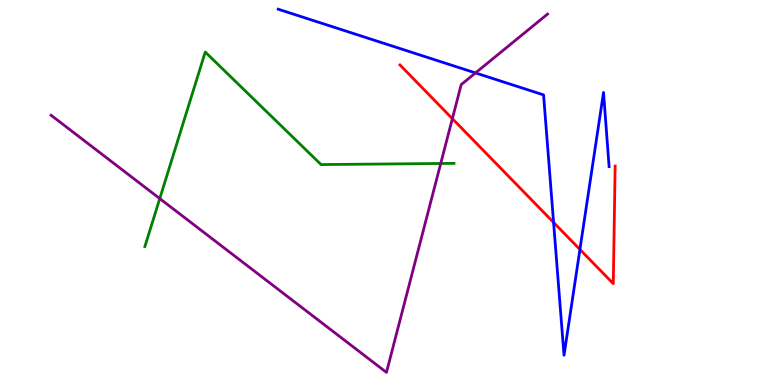[{'lines': ['blue', 'red'], 'intersections': [{'x': 7.14, 'y': 4.22}, {'x': 7.48, 'y': 3.52}]}, {'lines': ['green', 'red'], 'intersections': []}, {'lines': ['purple', 'red'], 'intersections': [{'x': 5.84, 'y': 6.92}]}, {'lines': ['blue', 'green'], 'intersections': []}, {'lines': ['blue', 'purple'], 'intersections': [{'x': 6.14, 'y': 8.11}]}, {'lines': ['green', 'purple'], 'intersections': [{'x': 2.06, 'y': 4.84}, {'x': 5.69, 'y': 5.75}]}]